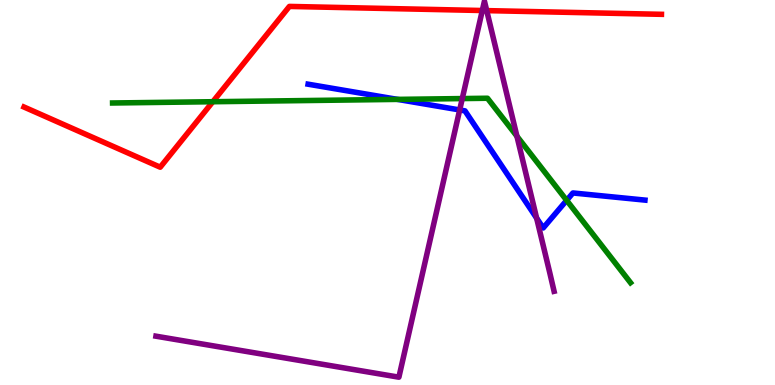[{'lines': ['blue', 'red'], 'intersections': []}, {'lines': ['green', 'red'], 'intersections': [{'x': 2.75, 'y': 7.36}]}, {'lines': ['purple', 'red'], 'intersections': [{'x': 6.22, 'y': 9.73}, {'x': 6.28, 'y': 9.72}]}, {'lines': ['blue', 'green'], 'intersections': [{'x': 5.13, 'y': 7.42}, {'x': 7.31, 'y': 4.8}]}, {'lines': ['blue', 'purple'], 'intersections': [{'x': 5.93, 'y': 7.14}, {'x': 6.92, 'y': 4.33}]}, {'lines': ['green', 'purple'], 'intersections': [{'x': 5.96, 'y': 7.44}, {'x': 6.67, 'y': 6.46}]}]